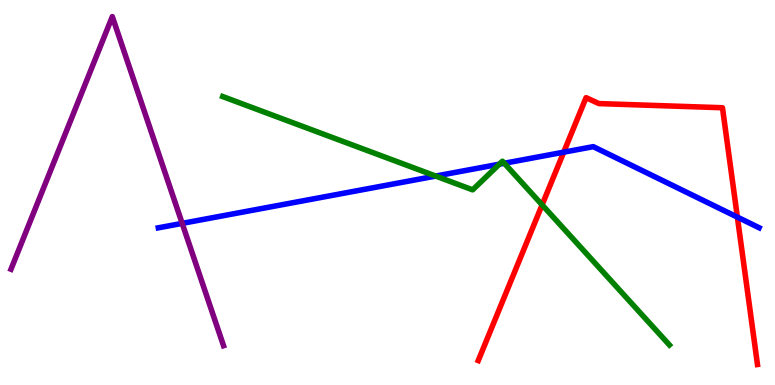[{'lines': ['blue', 'red'], 'intersections': [{'x': 7.27, 'y': 6.05}, {'x': 9.51, 'y': 4.36}]}, {'lines': ['green', 'red'], 'intersections': [{'x': 6.99, 'y': 4.68}]}, {'lines': ['purple', 'red'], 'intersections': []}, {'lines': ['blue', 'green'], 'intersections': [{'x': 5.62, 'y': 5.43}, {'x': 6.44, 'y': 5.74}, {'x': 6.51, 'y': 5.76}]}, {'lines': ['blue', 'purple'], 'intersections': [{'x': 2.35, 'y': 4.2}]}, {'lines': ['green', 'purple'], 'intersections': []}]